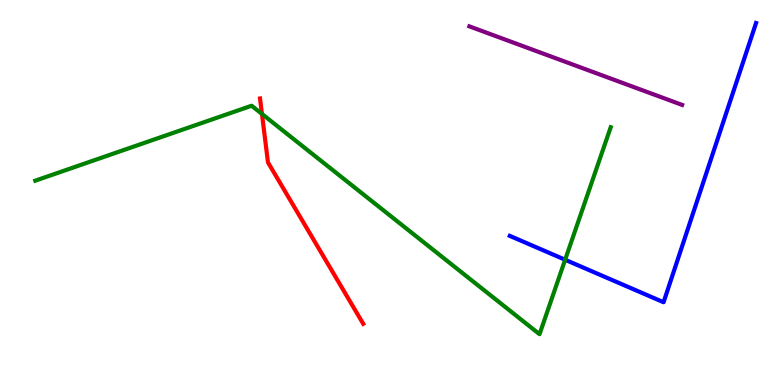[{'lines': ['blue', 'red'], 'intersections': []}, {'lines': ['green', 'red'], 'intersections': [{'x': 3.38, 'y': 7.04}]}, {'lines': ['purple', 'red'], 'intersections': []}, {'lines': ['blue', 'green'], 'intersections': [{'x': 7.29, 'y': 3.25}]}, {'lines': ['blue', 'purple'], 'intersections': []}, {'lines': ['green', 'purple'], 'intersections': []}]